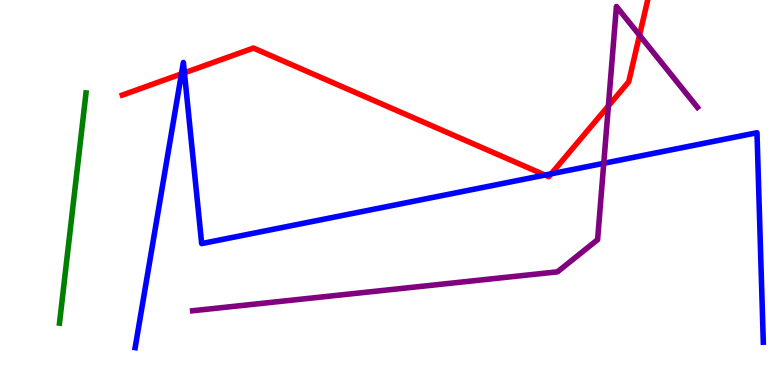[{'lines': ['blue', 'red'], 'intersections': [{'x': 2.34, 'y': 8.08}, {'x': 2.38, 'y': 8.11}, {'x': 7.03, 'y': 5.45}, {'x': 7.11, 'y': 5.49}]}, {'lines': ['green', 'red'], 'intersections': []}, {'lines': ['purple', 'red'], 'intersections': [{'x': 7.85, 'y': 7.25}, {'x': 8.25, 'y': 9.08}]}, {'lines': ['blue', 'green'], 'intersections': []}, {'lines': ['blue', 'purple'], 'intersections': [{'x': 7.79, 'y': 5.76}]}, {'lines': ['green', 'purple'], 'intersections': []}]